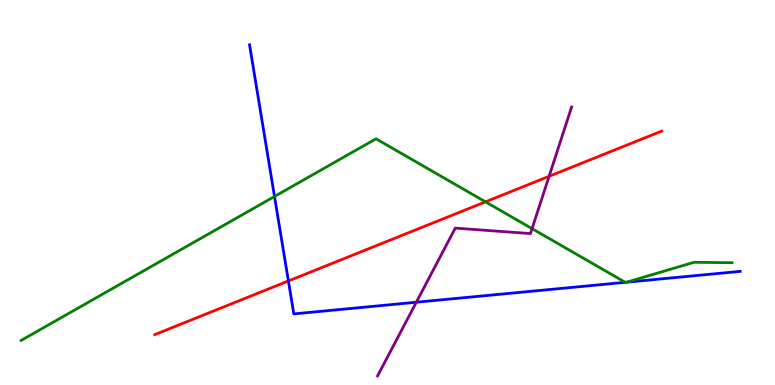[{'lines': ['blue', 'red'], 'intersections': [{'x': 3.72, 'y': 2.7}]}, {'lines': ['green', 'red'], 'intersections': [{'x': 6.26, 'y': 4.76}]}, {'lines': ['purple', 'red'], 'intersections': [{'x': 7.09, 'y': 5.42}]}, {'lines': ['blue', 'green'], 'intersections': [{'x': 3.54, 'y': 4.9}, {'x': 8.07, 'y': 2.67}, {'x': 8.09, 'y': 2.67}]}, {'lines': ['blue', 'purple'], 'intersections': [{'x': 5.37, 'y': 2.15}]}, {'lines': ['green', 'purple'], 'intersections': [{'x': 6.87, 'y': 4.06}]}]